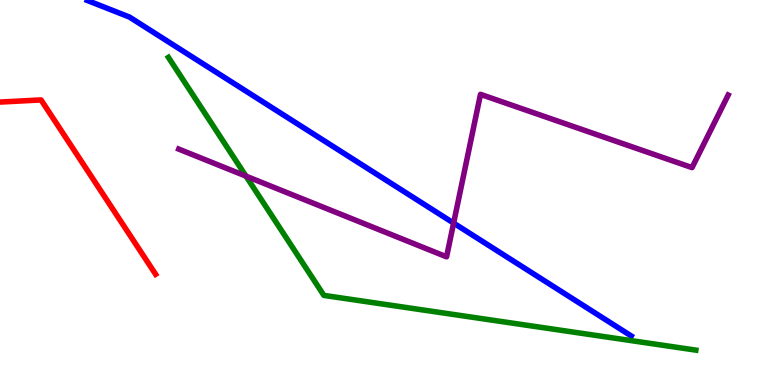[{'lines': ['blue', 'red'], 'intersections': []}, {'lines': ['green', 'red'], 'intersections': []}, {'lines': ['purple', 'red'], 'intersections': []}, {'lines': ['blue', 'green'], 'intersections': []}, {'lines': ['blue', 'purple'], 'intersections': [{'x': 5.85, 'y': 4.21}]}, {'lines': ['green', 'purple'], 'intersections': [{'x': 3.17, 'y': 5.42}]}]